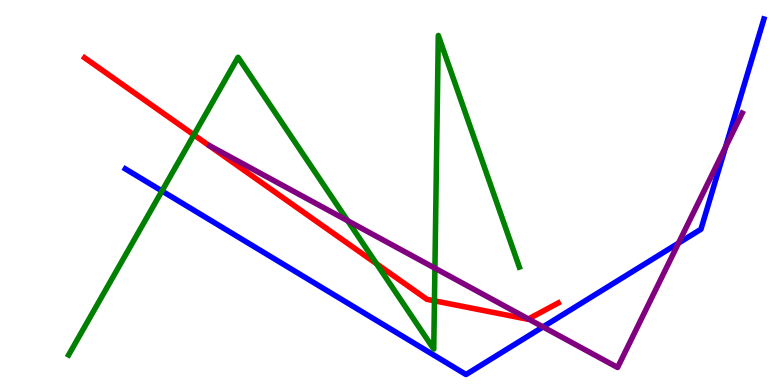[{'lines': ['blue', 'red'], 'intersections': []}, {'lines': ['green', 'red'], 'intersections': [{'x': 2.5, 'y': 6.5}, {'x': 4.86, 'y': 3.15}, {'x': 5.61, 'y': 2.19}]}, {'lines': ['purple', 'red'], 'intersections': [{'x': 6.82, 'y': 1.71}]}, {'lines': ['blue', 'green'], 'intersections': [{'x': 2.09, 'y': 5.04}]}, {'lines': ['blue', 'purple'], 'intersections': [{'x': 7.01, 'y': 1.51}, {'x': 8.75, 'y': 3.69}, {'x': 9.36, 'y': 6.18}]}, {'lines': ['green', 'purple'], 'intersections': [{'x': 4.49, 'y': 4.27}, {'x': 5.61, 'y': 3.03}]}]